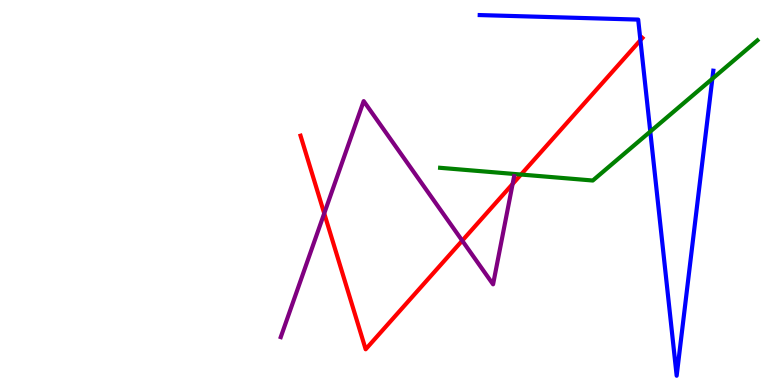[{'lines': ['blue', 'red'], 'intersections': [{'x': 8.26, 'y': 8.96}]}, {'lines': ['green', 'red'], 'intersections': [{'x': 6.72, 'y': 5.47}]}, {'lines': ['purple', 'red'], 'intersections': [{'x': 4.18, 'y': 4.46}, {'x': 5.96, 'y': 3.75}, {'x': 6.61, 'y': 5.22}]}, {'lines': ['blue', 'green'], 'intersections': [{'x': 8.39, 'y': 6.58}, {'x': 9.19, 'y': 7.95}]}, {'lines': ['blue', 'purple'], 'intersections': []}, {'lines': ['green', 'purple'], 'intersections': []}]